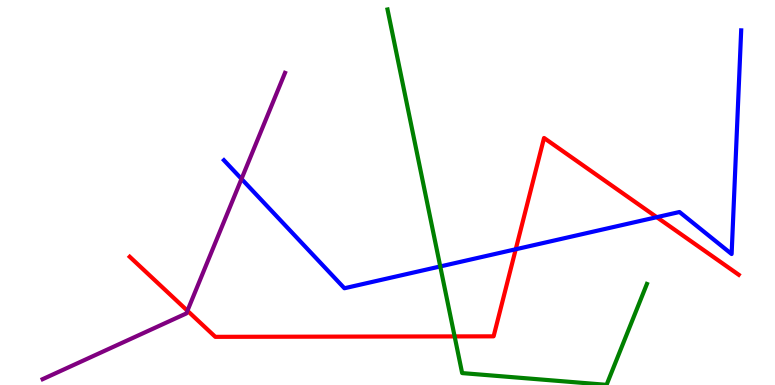[{'lines': ['blue', 'red'], 'intersections': [{'x': 6.65, 'y': 3.53}, {'x': 8.47, 'y': 4.36}]}, {'lines': ['green', 'red'], 'intersections': [{'x': 5.87, 'y': 1.26}]}, {'lines': ['purple', 'red'], 'intersections': [{'x': 2.42, 'y': 1.93}]}, {'lines': ['blue', 'green'], 'intersections': [{'x': 5.68, 'y': 3.08}]}, {'lines': ['blue', 'purple'], 'intersections': [{'x': 3.12, 'y': 5.35}]}, {'lines': ['green', 'purple'], 'intersections': []}]